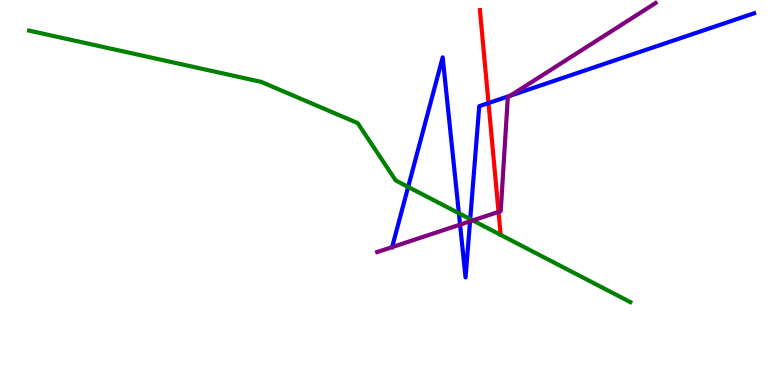[{'lines': ['blue', 'red'], 'intersections': [{'x': 6.3, 'y': 7.32}]}, {'lines': ['green', 'red'], 'intersections': []}, {'lines': ['purple', 'red'], 'intersections': [{'x': 6.43, 'y': 4.5}]}, {'lines': ['blue', 'green'], 'intersections': [{'x': 5.27, 'y': 5.14}, {'x': 5.92, 'y': 4.46}, {'x': 6.07, 'y': 4.31}]}, {'lines': ['blue', 'purple'], 'intersections': [{'x': 5.06, 'y': 3.58}, {'x': 5.94, 'y': 4.17}, {'x': 6.07, 'y': 4.25}, {'x': 6.59, 'y': 7.52}]}, {'lines': ['green', 'purple'], 'intersections': [{'x': 6.1, 'y': 4.27}]}]